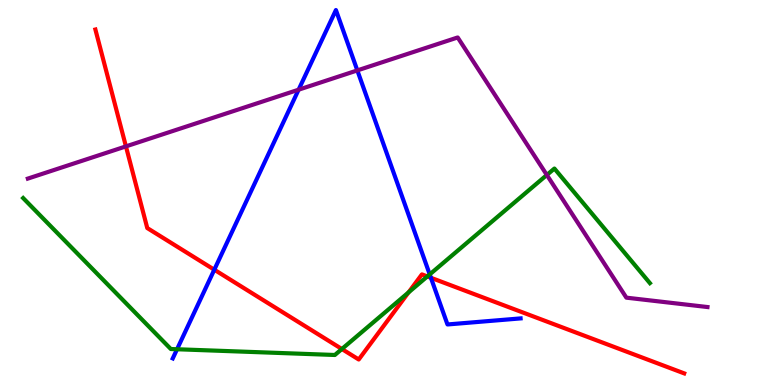[{'lines': ['blue', 'red'], 'intersections': [{'x': 2.77, 'y': 2.99}, {'x': 5.56, 'y': 2.79}]}, {'lines': ['green', 'red'], 'intersections': [{'x': 4.41, 'y': 0.935}, {'x': 5.27, 'y': 2.4}, {'x': 5.51, 'y': 2.82}]}, {'lines': ['purple', 'red'], 'intersections': [{'x': 1.62, 'y': 6.2}]}, {'lines': ['blue', 'green'], 'intersections': [{'x': 2.28, 'y': 0.929}, {'x': 5.54, 'y': 2.87}]}, {'lines': ['blue', 'purple'], 'intersections': [{'x': 3.85, 'y': 7.67}, {'x': 4.61, 'y': 8.17}]}, {'lines': ['green', 'purple'], 'intersections': [{'x': 7.06, 'y': 5.46}]}]